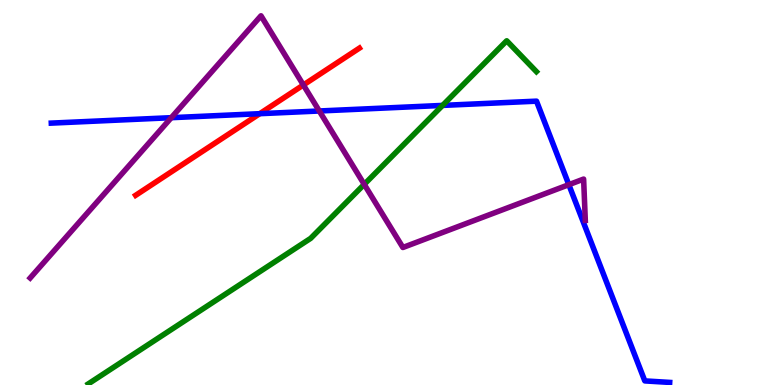[{'lines': ['blue', 'red'], 'intersections': [{'x': 3.35, 'y': 7.05}]}, {'lines': ['green', 'red'], 'intersections': []}, {'lines': ['purple', 'red'], 'intersections': [{'x': 3.91, 'y': 7.79}]}, {'lines': ['blue', 'green'], 'intersections': [{'x': 5.71, 'y': 7.26}]}, {'lines': ['blue', 'purple'], 'intersections': [{'x': 2.21, 'y': 6.94}, {'x': 4.12, 'y': 7.12}, {'x': 7.34, 'y': 5.2}]}, {'lines': ['green', 'purple'], 'intersections': [{'x': 4.7, 'y': 5.21}]}]